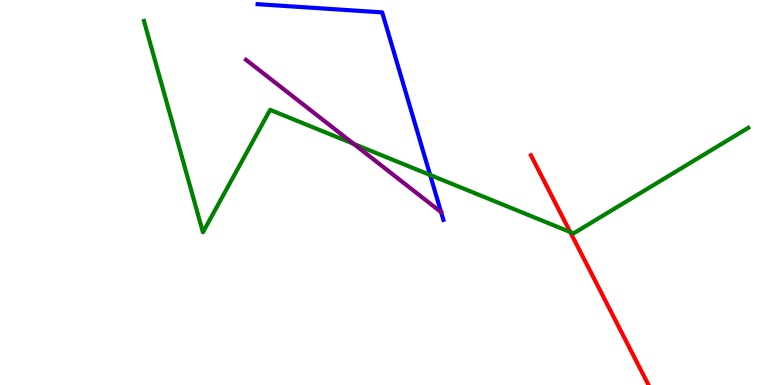[{'lines': ['blue', 'red'], 'intersections': []}, {'lines': ['green', 'red'], 'intersections': [{'x': 7.36, 'y': 3.97}]}, {'lines': ['purple', 'red'], 'intersections': []}, {'lines': ['blue', 'green'], 'intersections': [{'x': 5.55, 'y': 5.45}]}, {'lines': ['blue', 'purple'], 'intersections': []}, {'lines': ['green', 'purple'], 'intersections': [{'x': 4.56, 'y': 6.26}]}]